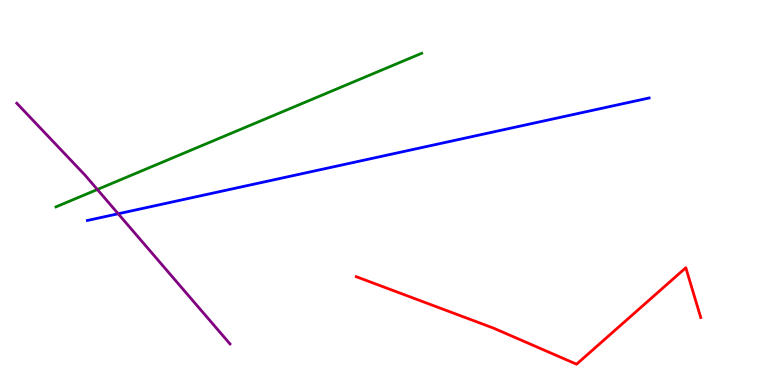[{'lines': ['blue', 'red'], 'intersections': []}, {'lines': ['green', 'red'], 'intersections': []}, {'lines': ['purple', 'red'], 'intersections': []}, {'lines': ['blue', 'green'], 'intersections': []}, {'lines': ['blue', 'purple'], 'intersections': [{'x': 1.53, 'y': 4.45}]}, {'lines': ['green', 'purple'], 'intersections': [{'x': 1.26, 'y': 5.08}]}]